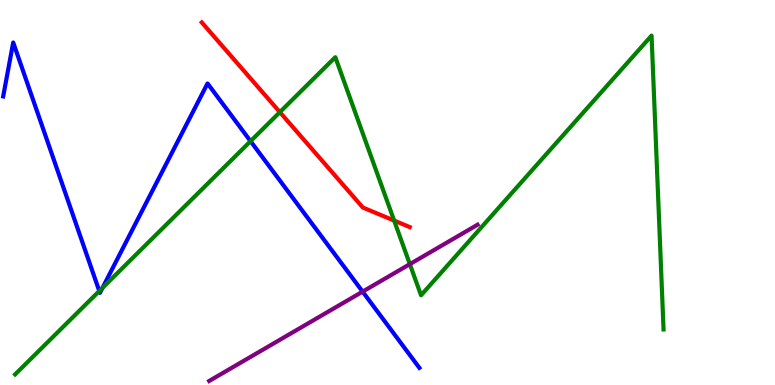[{'lines': ['blue', 'red'], 'intersections': []}, {'lines': ['green', 'red'], 'intersections': [{'x': 3.61, 'y': 7.09}, {'x': 5.09, 'y': 4.27}]}, {'lines': ['purple', 'red'], 'intersections': []}, {'lines': ['blue', 'green'], 'intersections': [{'x': 1.28, 'y': 2.44}, {'x': 1.32, 'y': 2.52}, {'x': 3.23, 'y': 6.33}]}, {'lines': ['blue', 'purple'], 'intersections': [{'x': 4.68, 'y': 2.43}]}, {'lines': ['green', 'purple'], 'intersections': [{'x': 5.29, 'y': 3.14}]}]